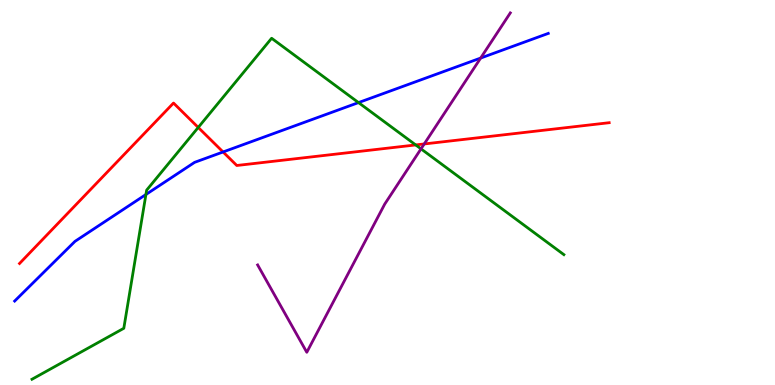[{'lines': ['blue', 'red'], 'intersections': [{'x': 2.88, 'y': 6.05}]}, {'lines': ['green', 'red'], 'intersections': [{'x': 2.56, 'y': 6.69}, {'x': 5.36, 'y': 6.24}]}, {'lines': ['purple', 'red'], 'intersections': [{'x': 5.47, 'y': 6.26}]}, {'lines': ['blue', 'green'], 'intersections': [{'x': 1.88, 'y': 4.95}, {'x': 4.63, 'y': 7.34}]}, {'lines': ['blue', 'purple'], 'intersections': [{'x': 6.2, 'y': 8.49}]}, {'lines': ['green', 'purple'], 'intersections': [{'x': 5.43, 'y': 6.13}]}]